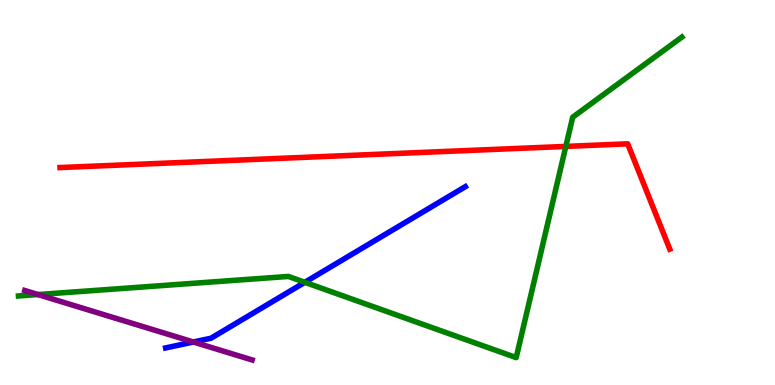[{'lines': ['blue', 'red'], 'intersections': []}, {'lines': ['green', 'red'], 'intersections': [{'x': 7.3, 'y': 6.2}]}, {'lines': ['purple', 'red'], 'intersections': []}, {'lines': ['blue', 'green'], 'intersections': [{'x': 3.93, 'y': 2.67}]}, {'lines': ['blue', 'purple'], 'intersections': [{'x': 2.49, 'y': 1.12}]}, {'lines': ['green', 'purple'], 'intersections': [{'x': 0.49, 'y': 2.35}]}]